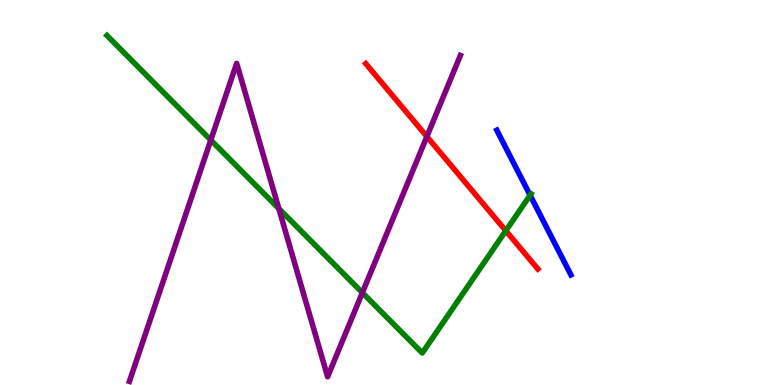[{'lines': ['blue', 'red'], 'intersections': []}, {'lines': ['green', 'red'], 'intersections': [{'x': 6.53, 'y': 4.01}]}, {'lines': ['purple', 'red'], 'intersections': [{'x': 5.51, 'y': 6.45}]}, {'lines': ['blue', 'green'], 'intersections': [{'x': 6.84, 'y': 4.93}]}, {'lines': ['blue', 'purple'], 'intersections': []}, {'lines': ['green', 'purple'], 'intersections': [{'x': 2.72, 'y': 6.36}, {'x': 3.6, 'y': 4.58}, {'x': 4.68, 'y': 2.4}]}]